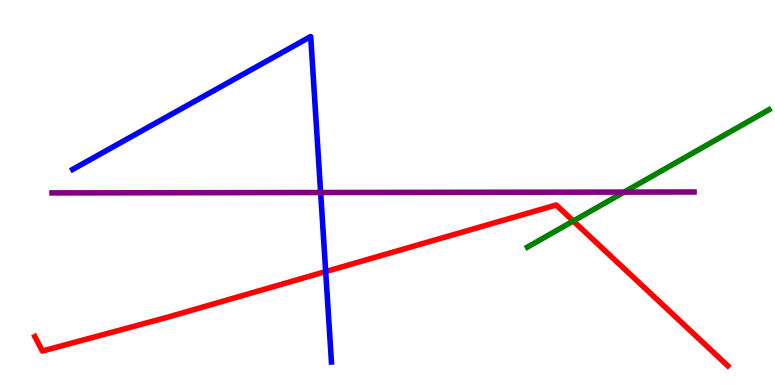[{'lines': ['blue', 'red'], 'intersections': [{'x': 4.2, 'y': 2.95}]}, {'lines': ['green', 'red'], 'intersections': [{'x': 7.4, 'y': 4.26}]}, {'lines': ['purple', 'red'], 'intersections': []}, {'lines': ['blue', 'green'], 'intersections': []}, {'lines': ['blue', 'purple'], 'intersections': [{'x': 4.14, 'y': 5.0}]}, {'lines': ['green', 'purple'], 'intersections': [{'x': 8.05, 'y': 5.01}]}]